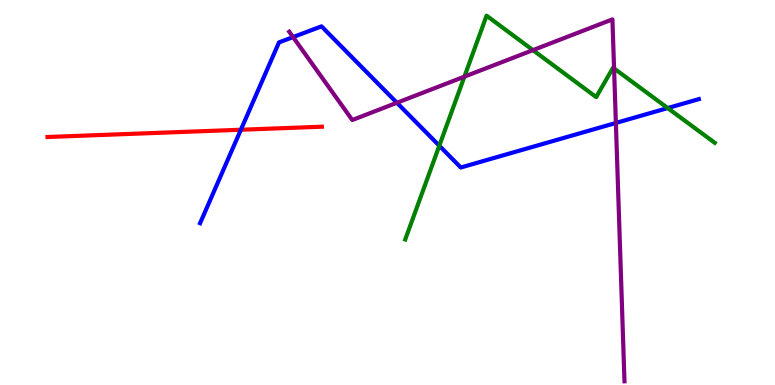[{'lines': ['blue', 'red'], 'intersections': [{'x': 3.11, 'y': 6.63}]}, {'lines': ['green', 'red'], 'intersections': []}, {'lines': ['purple', 'red'], 'intersections': []}, {'lines': ['blue', 'green'], 'intersections': [{'x': 5.67, 'y': 6.22}, {'x': 8.62, 'y': 7.19}]}, {'lines': ['blue', 'purple'], 'intersections': [{'x': 3.78, 'y': 9.04}, {'x': 5.12, 'y': 7.33}, {'x': 7.95, 'y': 6.81}]}, {'lines': ['green', 'purple'], 'intersections': [{'x': 5.99, 'y': 8.01}, {'x': 6.88, 'y': 8.7}, {'x': 7.92, 'y': 8.22}]}]